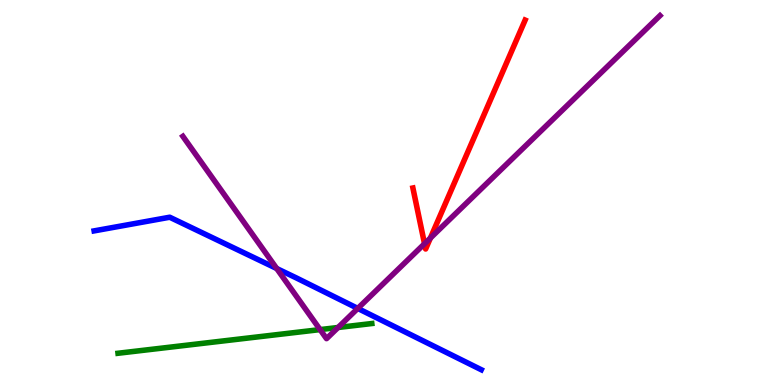[{'lines': ['blue', 'red'], 'intersections': []}, {'lines': ['green', 'red'], 'intersections': []}, {'lines': ['purple', 'red'], 'intersections': [{'x': 5.48, 'y': 3.67}, {'x': 5.55, 'y': 3.82}]}, {'lines': ['blue', 'green'], 'intersections': []}, {'lines': ['blue', 'purple'], 'intersections': [{'x': 3.57, 'y': 3.03}, {'x': 4.62, 'y': 1.99}]}, {'lines': ['green', 'purple'], 'intersections': [{'x': 4.13, 'y': 1.44}, {'x': 4.36, 'y': 1.49}]}]